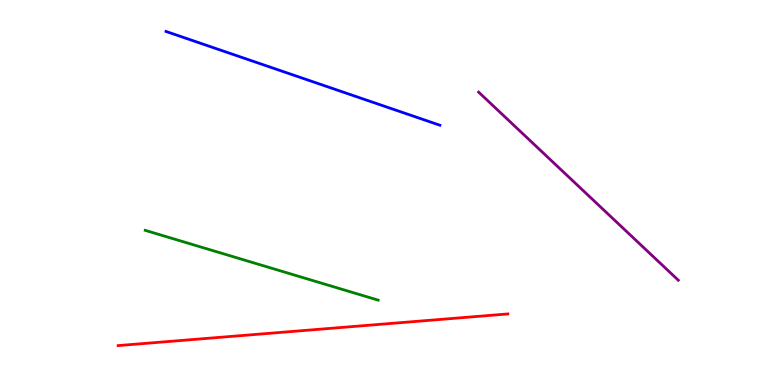[{'lines': ['blue', 'red'], 'intersections': []}, {'lines': ['green', 'red'], 'intersections': []}, {'lines': ['purple', 'red'], 'intersections': []}, {'lines': ['blue', 'green'], 'intersections': []}, {'lines': ['blue', 'purple'], 'intersections': []}, {'lines': ['green', 'purple'], 'intersections': []}]